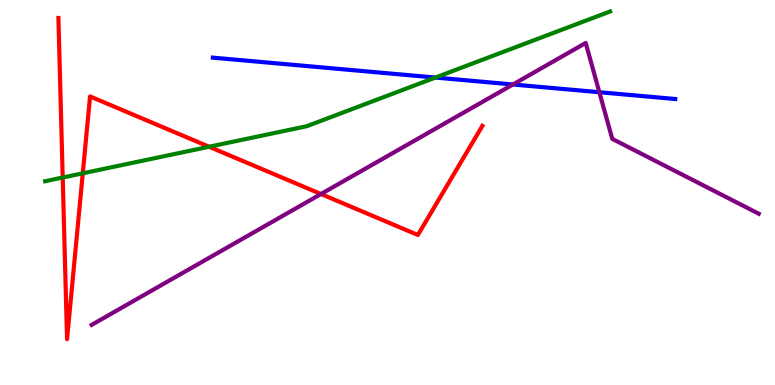[{'lines': ['blue', 'red'], 'intersections': []}, {'lines': ['green', 'red'], 'intersections': [{'x': 0.809, 'y': 5.39}, {'x': 1.07, 'y': 5.5}, {'x': 2.7, 'y': 6.19}]}, {'lines': ['purple', 'red'], 'intersections': [{'x': 4.14, 'y': 4.96}]}, {'lines': ['blue', 'green'], 'intersections': [{'x': 5.62, 'y': 7.99}]}, {'lines': ['blue', 'purple'], 'intersections': [{'x': 6.62, 'y': 7.81}, {'x': 7.73, 'y': 7.6}]}, {'lines': ['green', 'purple'], 'intersections': []}]